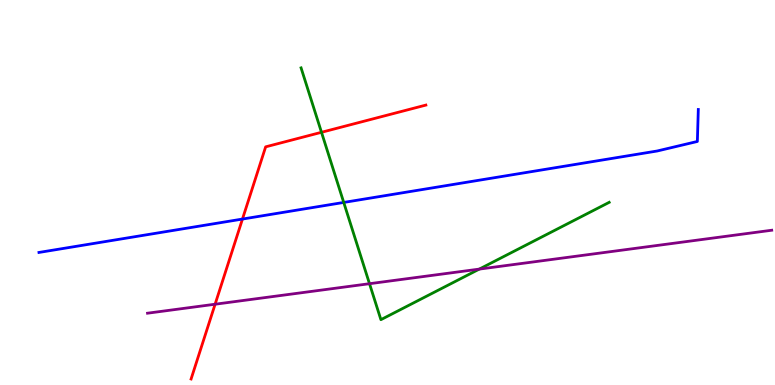[{'lines': ['blue', 'red'], 'intersections': [{'x': 3.13, 'y': 4.31}]}, {'lines': ['green', 'red'], 'intersections': [{'x': 4.15, 'y': 6.56}]}, {'lines': ['purple', 'red'], 'intersections': [{'x': 2.78, 'y': 2.1}]}, {'lines': ['blue', 'green'], 'intersections': [{'x': 4.44, 'y': 4.74}]}, {'lines': ['blue', 'purple'], 'intersections': []}, {'lines': ['green', 'purple'], 'intersections': [{'x': 4.77, 'y': 2.63}, {'x': 6.18, 'y': 3.01}]}]